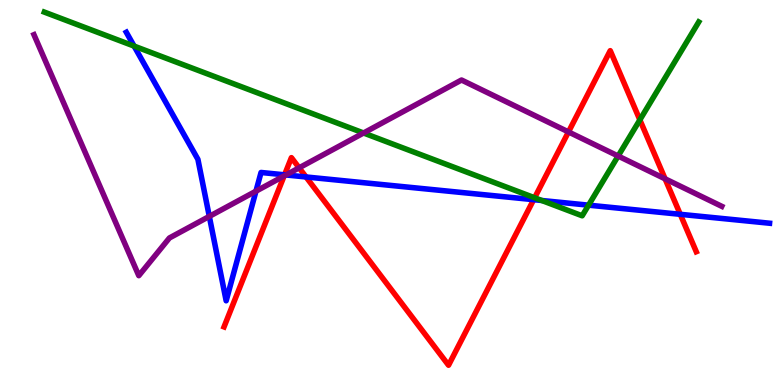[{'lines': ['blue', 'red'], 'intersections': [{'x': 3.67, 'y': 5.46}, {'x': 3.95, 'y': 5.4}, {'x': 6.89, 'y': 4.81}, {'x': 8.78, 'y': 4.43}]}, {'lines': ['green', 'red'], 'intersections': [{'x': 6.9, 'y': 4.86}, {'x': 8.26, 'y': 6.89}]}, {'lines': ['purple', 'red'], 'intersections': [{'x': 3.67, 'y': 5.43}, {'x': 3.86, 'y': 5.64}, {'x': 7.34, 'y': 6.57}, {'x': 8.58, 'y': 5.36}]}, {'lines': ['blue', 'green'], 'intersections': [{'x': 1.73, 'y': 8.8}, {'x': 6.99, 'y': 4.79}, {'x': 7.59, 'y': 4.67}]}, {'lines': ['blue', 'purple'], 'intersections': [{'x': 2.7, 'y': 4.38}, {'x': 3.3, 'y': 5.03}, {'x': 3.69, 'y': 5.46}]}, {'lines': ['green', 'purple'], 'intersections': [{'x': 4.69, 'y': 6.55}, {'x': 7.98, 'y': 5.95}]}]